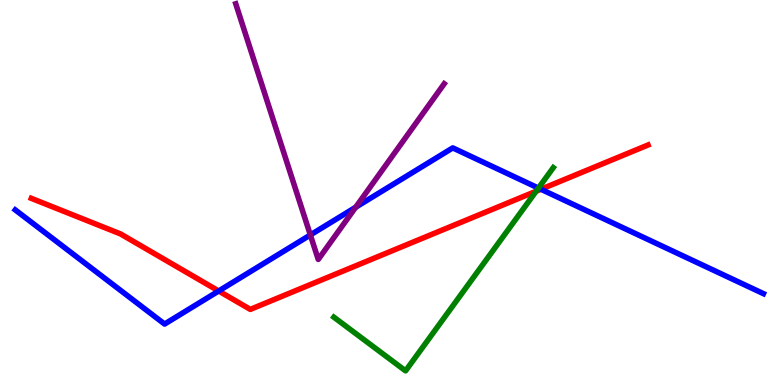[{'lines': ['blue', 'red'], 'intersections': [{'x': 2.82, 'y': 2.44}, {'x': 6.98, 'y': 5.08}]}, {'lines': ['green', 'red'], 'intersections': [{'x': 6.92, 'y': 5.03}]}, {'lines': ['purple', 'red'], 'intersections': []}, {'lines': ['blue', 'green'], 'intersections': [{'x': 6.95, 'y': 5.11}]}, {'lines': ['blue', 'purple'], 'intersections': [{'x': 4.0, 'y': 3.9}, {'x': 4.59, 'y': 4.62}]}, {'lines': ['green', 'purple'], 'intersections': []}]